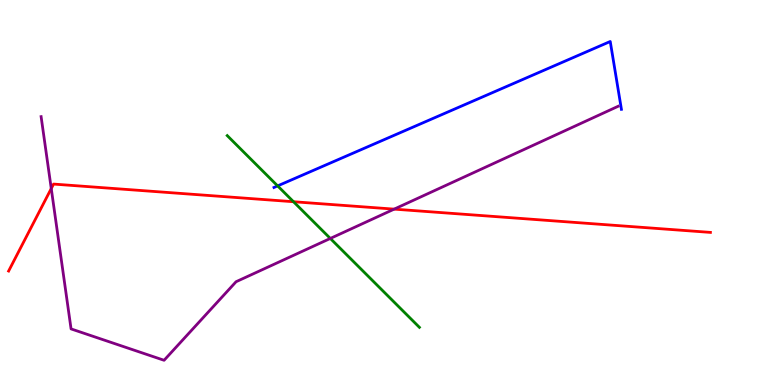[{'lines': ['blue', 'red'], 'intersections': []}, {'lines': ['green', 'red'], 'intersections': [{'x': 3.79, 'y': 4.76}]}, {'lines': ['purple', 'red'], 'intersections': [{'x': 0.661, 'y': 5.1}, {'x': 5.09, 'y': 4.57}]}, {'lines': ['blue', 'green'], 'intersections': [{'x': 3.58, 'y': 5.17}]}, {'lines': ['blue', 'purple'], 'intersections': []}, {'lines': ['green', 'purple'], 'intersections': [{'x': 4.26, 'y': 3.81}]}]